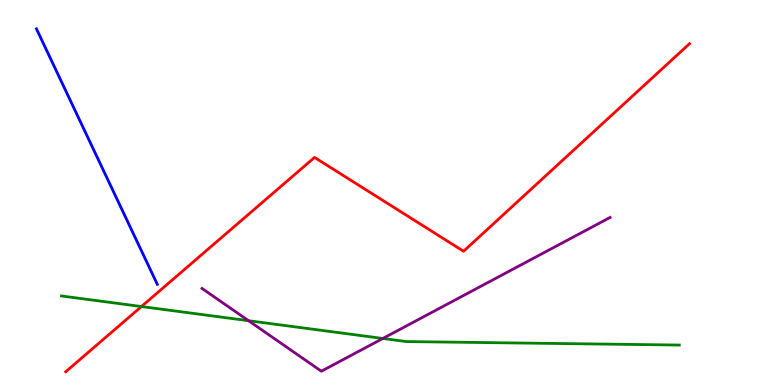[{'lines': ['blue', 'red'], 'intersections': []}, {'lines': ['green', 'red'], 'intersections': [{'x': 1.83, 'y': 2.04}]}, {'lines': ['purple', 'red'], 'intersections': []}, {'lines': ['blue', 'green'], 'intersections': []}, {'lines': ['blue', 'purple'], 'intersections': []}, {'lines': ['green', 'purple'], 'intersections': [{'x': 3.21, 'y': 1.67}, {'x': 4.94, 'y': 1.21}]}]